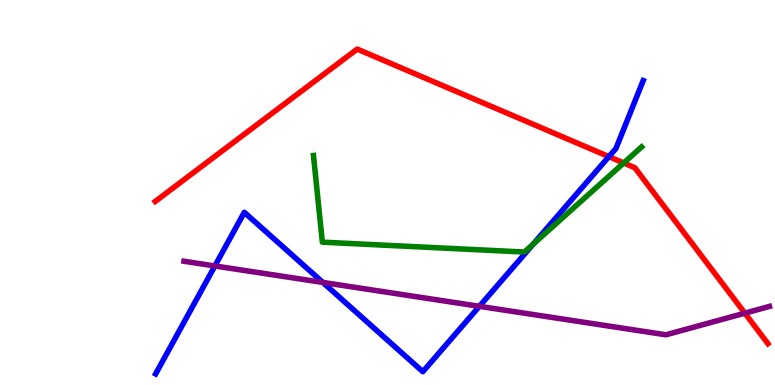[{'lines': ['blue', 'red'], 'intersections': [{'x': 7.86, 'y': 5.93}]}, {'lines': ['green', 'red'], 'intersections': [{'x': 8.05, 'y': 5.77}]}, {'lines': ['purple', 'red'], 'intersections': [{'x': 9.61, 'y': 1.87}]}, {'lines': ['blue', 'green'], 'intersections': [{'x': 6.88, 'y': 3.66}]}, {'lines': ['blue', 'purple'], 'intersections': [{'x': 2.77, 'y': 3.09}, {'x': 4.17, 'y': 2.66}, {'x': 6.19, 'y': 2.04}]}, {'lines': ['green', 'purple'], 'intersections': []}]